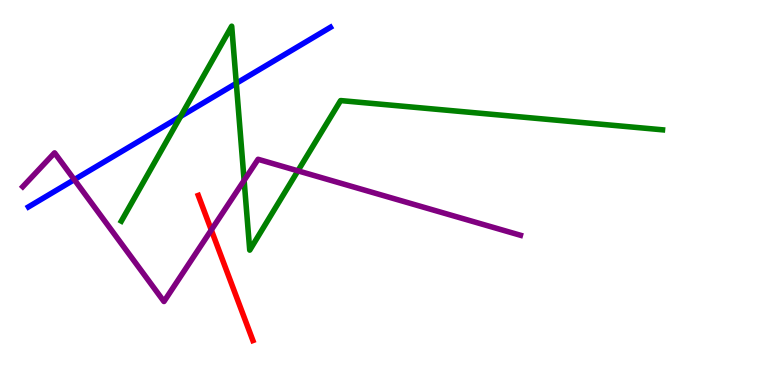[{'lines': ['blue', 'red'], 'intersections': []}, {'lines': ['green', 'red'], 'intersections': []}, {'lines': ['purple', 'red'], 'intersections': [{'x': 2.73, 'y': 4.03}]}, {'lines': ['blue', 'green'], 'intersections': [{'x': 2.33, 'y': 6.98}, {'x': 3.05, 'y': 7.84}]}, {'lines': ['blue', 'purple'], 'intersections': [{'x': 0.959, 'y': 5.33}]}, {'lines': ['green', 'purple'], 'intersections': [{'x': 3.15, 'y': 5.31}, {'x': 3.84, 'y': 5.56}]}]